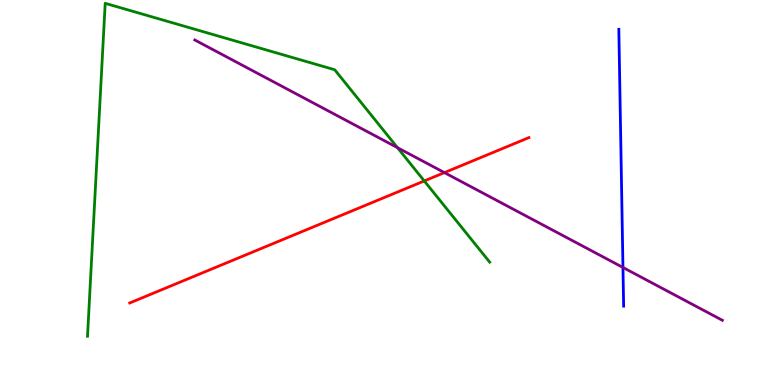[{'lines': ['blue', 'red'], 'intersections': []}, {'lines': ['green', 'red'], 'intersections': [{'x': 5.47, 'y': 5.3}]}, {'lines': ['purple', 'red'], 'intersections': [{'x': 5.73, 'y': 5.52}]}, {'lines': ['blue', 'green'], 'intersections': []}, {'lines': ['blue', 'purple'], 'intersections': [{'x': 8.04, 'y': 3.05}]}, {'lines': ['green', 'purple'], 'intersections': [{'x': 5.13, 'y': 6.16}]}]